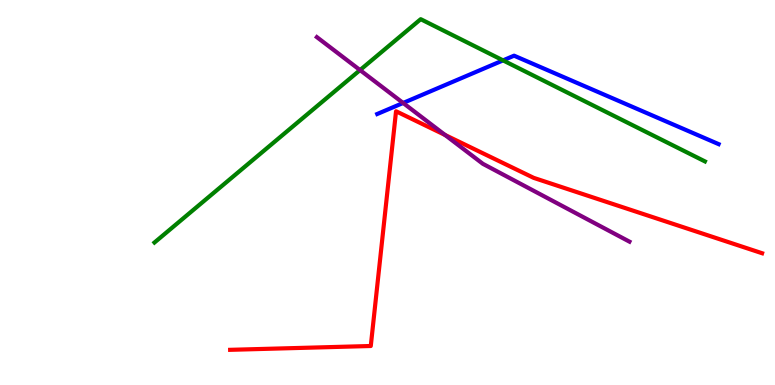[{'lines': ['blue', 'red'], 'intersections': []}, {'lines': ['green', 'red'], 'intersections': []}, {'lines': ['purple', 'red'], 'intersections': [{'x': 5.74, 'y': 6.49}]}, {'lines': ['blue', 'green'], 'intersections': [{'x': 6.49, 'y': 8.43}]}, {'lines': ['blue', 'purple'], 'intersections': [{'x': 5.2, 'y': 7.33}]}, {'lines': ['green', 'purple'], 'intersections': [{'x': 4.65, 'y': 8.18}]}]